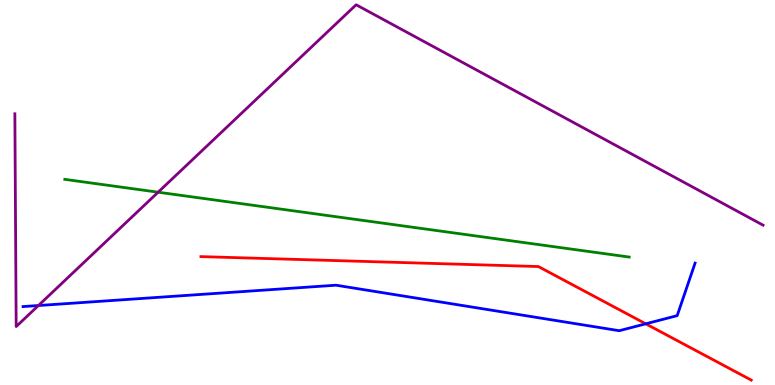[{'lines': ['blue', 'red'], 'intersections': [{'x': 8.33, 'y': 1.59}]}, {'lines': ['green', 'red'], 'intersections': []}, {'lines': ['purple', 'red'], 'intersections': []}, {'lines': ['blue', 'green'], 'intersections': []}, {'lines': ['blue', 'purple'], 'intersections': [{'x': 0.496, 'y': 2.06}]}, {'lines': ['green', 'purple'], 'intersections': [{'x': 2.04, 'y': 5.01}]}]